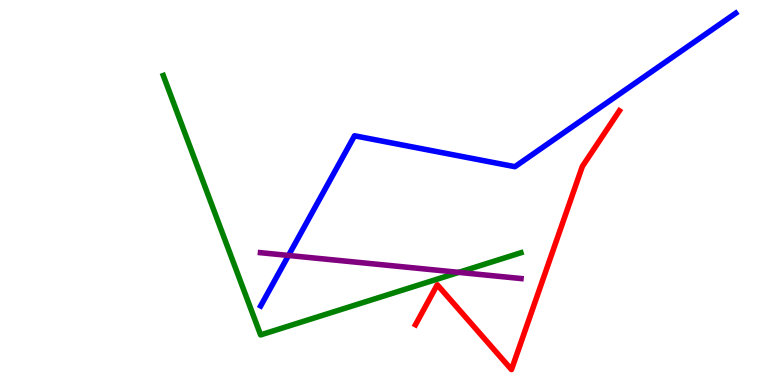[{'lines': ['blue', 'red'], 'intersections': []}, {'lines': ['green', 'red'], 'intersections': []}, {'lines': ['purple', 'red'], 'intersections': []}, {'lines': ['blue', 'green'], 'intersections': []}, {'lines': ['blue', 'purple'], 'intersections': [{'x': 3.72, 'y': 3.36}]}, {'lines': ['green', 'purple'], 'intersections': [{'x': 5.92, 'y': 2.93}]}]